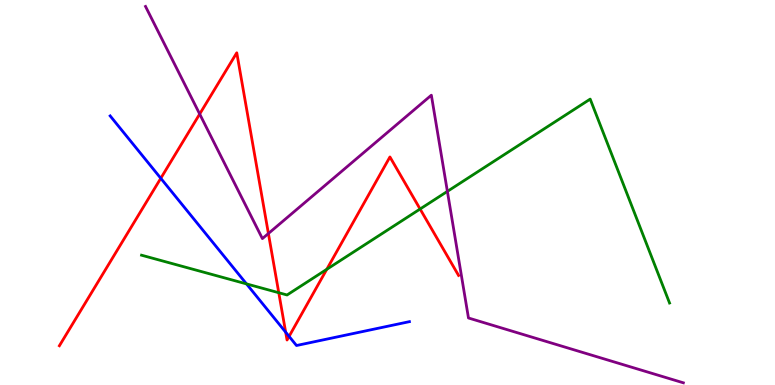[{'lines': ['blue', 'red'], 'intersections': [{'x': 2.07, 'y': 5.37}, {'x': 3.69, 'y': 1.37}, {'x': 3.73, 'y': 1.26}]}, {'lines': ['green', 'red'], 'intersections': [{'x': 3.6, 'y': 2.4}, {'x': 4.22, 'y': 3.0}, {'x': 5.42, 'y': 4.57}]}, {'lines': ['purple', 'red'], 'intersections': [{'x': 2.58, 'y': 7.04}, {'x': 3.46, 'y': 3.94}]}, {'lines': ['blue', 'green'], 'intersections': [{'x': 3.18, 'y': 2.63}]}, {'lines': ['blue', 'purple'], 'intersections': []}, {'lines': ['green', 'purple'], 'intersections': [{'x': 5.77, 'y': 5.03}]}]